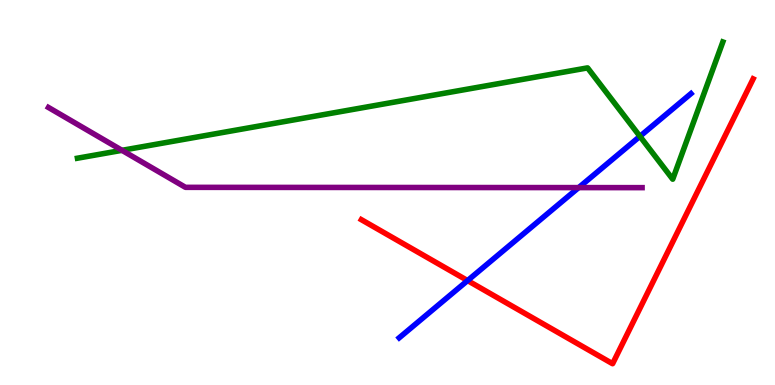[{'lines': ['blue', 'red'], 'intersections': [{'x': 6.03, 'y': 2.71}]}, {'lines': ['green', 'red'], 'intersections': []}, {'lines': ['purple', 'red'], 'intersections': []}, {'lines': ['blue', 'green'], 'intersections': [{'x': 8.26, 'y': 6.46}]}, {'lines': ['blue', 'purple'], 'intersections': [{'x': 7.47, 'y': 5.13}]}, {'lines': ['green', 'purple'], 'intersections': [{'x': 1.57, 'y': 6.1}]}]